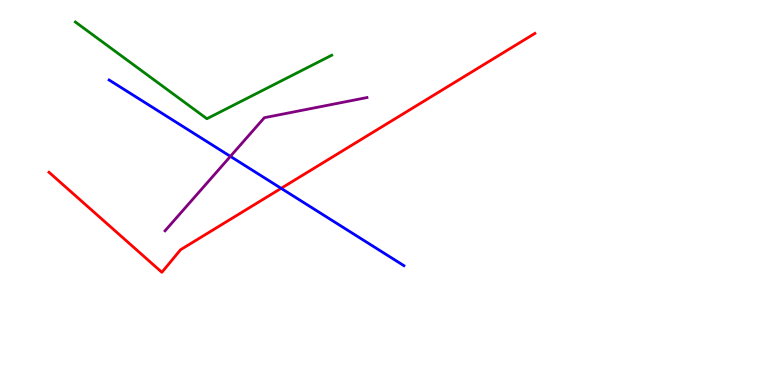[{'lines': ['blue', 'red'], 'intersections': [{'x': 3.63, 'y': 5.11}]}, {'lines': ['green', 'red'], 'intersections': []}, {'lines': ['purple', 'red'], 'intersections': []}, {'lines': ['blue', 'green'], 'intersections': []}, {'lines': ['blue', 'purple'], 'intersections': [{'x': 2.97, 'y': 5.94}]}, {'lines': ['green', 'purple'], 'intersections': []}]